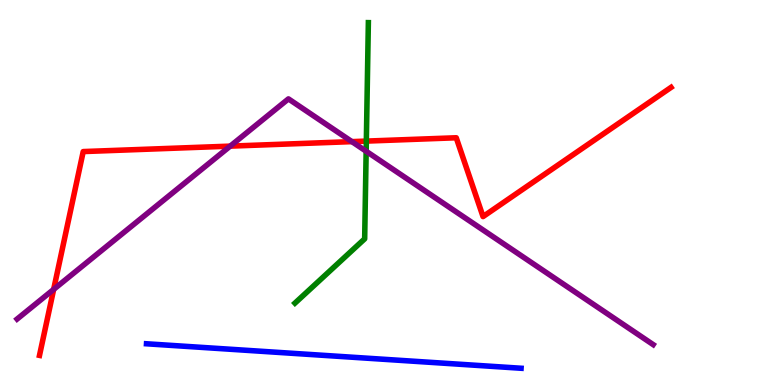[{'lines': ['blue', 'red'], 'intersections': []}, {'lines': ['green', 'red'], 'intersections': [{'x': 4.73, 'y': 6.34}]}, {'lines': ['purple', 'red'], 'intersections': [{'x': 0.692, 'y': 2.48}, {'x': 2.97, 'y': 6.2}, {'x': 4.54, 'y': 6.32}]}, {'lines': ['blue', 'green'], 'intersections': []}, {'lines': ['blue', 'purple'], 'intersections': []}, {'lines': ['green', 'purple'], 'intersections': [{'x': 4.72, 'y': 6.07}]}]